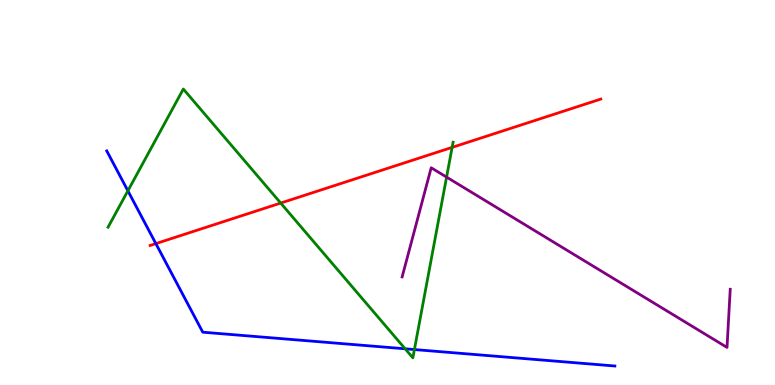[{'lines': ['blue', 'red'], 'intersections': [{'x': 2.01, 'y': 3.67}]}, {'lines': ['green', 'red'], 'intersections': [{'x': 3.62, 'y': 4.73}, {'x': 5.83, 'y': 6.17}]}, {'lines': ['purple', 'red'], 'intersections': []}, {'lines': ['blue', 'green'], 'intersections': [{'x': 1.65, 'y': 5.04}, {'x': 5.23, 'y': 0.94}, {'x': 5.35, 'y': 0.921}]}, {'lines': ['blue', 'purple'], 'intersections': []}, {'lines': ['green', 'purple'], 'intersections': [{'x': 5.76, 'y': 5.4}]}]